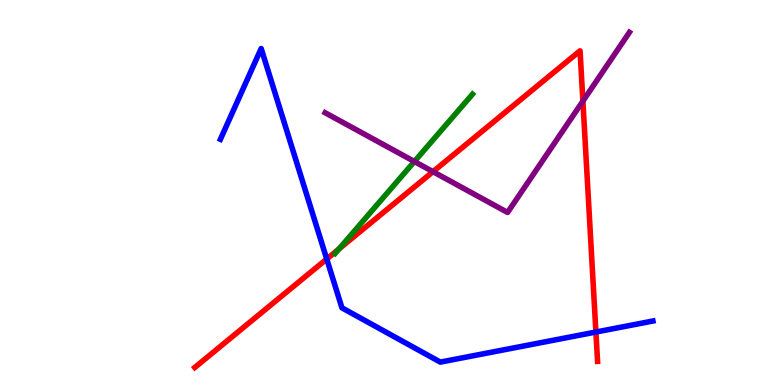[{'lines': ['blue', 'red'], 'intersections': [{'x': 4.22, 'y': 3.27}, {'x': 7.69, 'y': 1.38}]}, {'lines': ['green', 'red'], 'intersections': [{'x': 4.37, 'y': 3.53}]}, {'lines': ['purple', 'red'], 'intersections': [{'x': 5.59, 'y': 5.54}, {'x': 7.52, 'y': 7.37}]}, {'lines': ['blue', 'green'], 'intersections': []}, {'lines': ['blue', 'purple'], 'intersections': []}, {'lines': ['green', 'purple'], 'intersections': [{'x': 5.35, 'y': 5.8}]}]